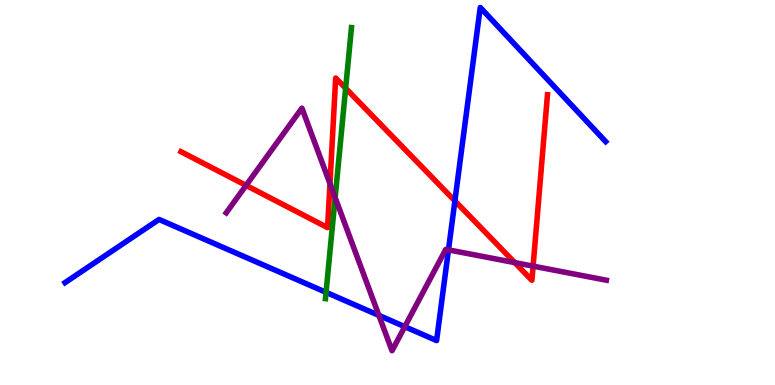[{'lines': ['blue', 'red'], 'intersections': [{'x': 5.87, 'y': 4.78}]}, {'lines': ['green', 'red'], 'intersections': [{'x': 4.46, 'y': 7.71}]}, {'lines': ['purple', 'red'], 'intersections': [{'x': 3.18, 'y': 5.18}, {'x': 4.26, 'y': 5.23}, {'x': 6.64, 'y': 3.18}, {'x': 6.88, 'y': 3.09}]}, {'lines': ['blue', 'green'], 'intersections': [{'x': 4.21, 'y': 2.41}]}, {'lines': ['blue', 'purple'], 'intersections': [{'x': 4.89, 'y': 1.81}, {'x': 5.22, 'y': 1.51}, {'x': 5.79, 'y': 3.51}]}, {'lines': ['green', 'purple'], 'intersections': [{'x': 4.32, 'y': 4.87}]}]